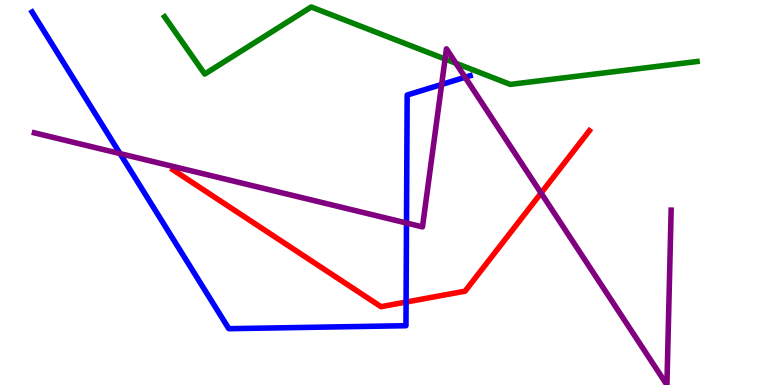[{'lines': ['blue', 'red'], 'intersections': [{'x': 5.24, 'y': 2.15}]}, {'lines': ['green', 'red'], 'intersections': []}, {'lines': ['purple', 'red'], 'intersections': [{'x': 6.98, 'y': 4.99}]}, {'lines': ['blue', 'green'], 'intersections': []}, {'lines': ['blue', 'purple'], 'intersections': [{'x': 1.55, 'y': 6.01}, {'x': 5.25, 'y': 4.21}, {'x': 5.7, 'y': 7.81}, {'x': 6.0, 'y': 7.99}]}, {'lines': ['green', 'purple'], 'intersections': [{'x': 5.74, 'y': 8.47}, {'x': 5.88, 'y': 8.36}]}]